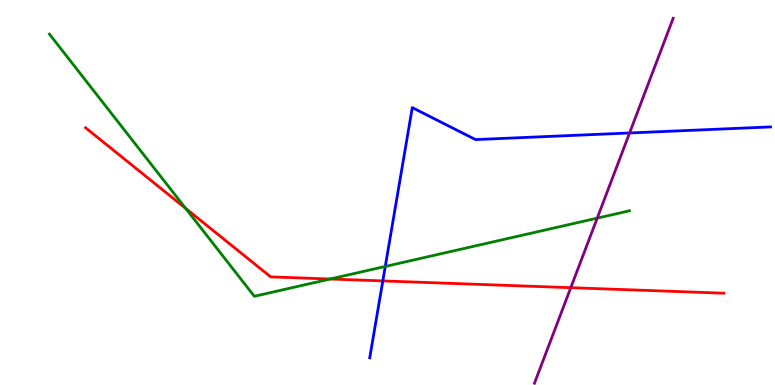[{'lines': ['blue', 'red'], 'intersections': [{'x': 4.94, 'y': 2.7}]}, {'lines': ['green', 'red'], 'intersections': [{'x': 2.4, 'y': 4.59}, {'x': 4.26, 'y': 2.75}]}, {'lines': ['purple', 'red'], 'intersections': [{'x': 7.36, 'y': 2.53}]}, {'lines': ['blue', 'green'], 'intersections': [{'x': 4.97, 'y': 3.08}]}, {'lines': ['blue', 'purple'], 'intersections': [{'x': 8.12, 'y': 6.55}]}, {'lines': ['green', 'purple'], 'intersections': [{'x': 7.71, 'y': 4.33}]}]